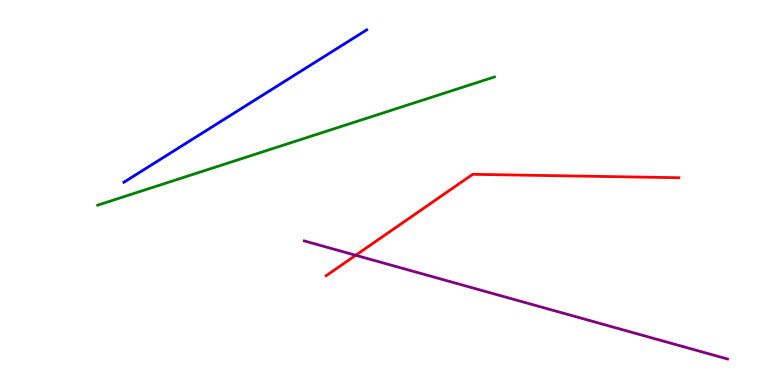[{'lines': ['blue', 'red'], 'intersections': []}, {'lines': ['green', 'red'], 'intersections': []}, {'lines': ['purple', 'red'], 'intersections': [{'x': 4.59, 'y': 3.37}]}, {'lines': ['blue', 'green'], 'intersections': []}, {'lines': ['blue', 'purple'], 'intersections': []}, {'lines': ['green', 'purple'], 'intersections': []}]